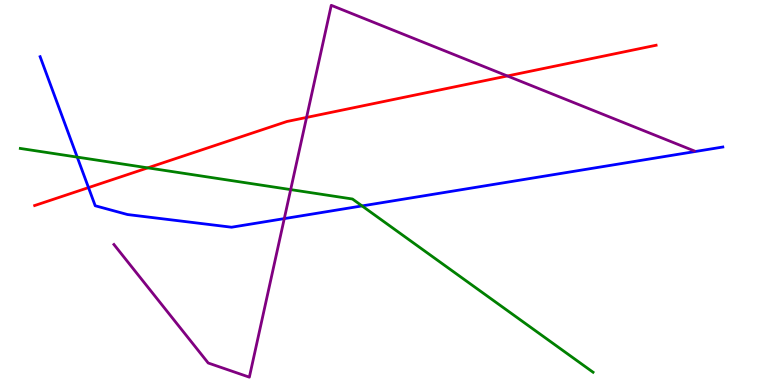[{'lines': ['blue', 'red'], 'intersections': [{'x': 1.14, 'y': 5.13}]}, {'lines': ['green', 'red'], 'intersections': [{'x': 1.91, 'y': 5.64}]}, {'lines': ['purple', 'red'], 'intersections': [{'x': 3.96, 'y': 6.95}, {'x': 6.55, 'y': 8.03}]}, {'lines': ['blue', 'green'], 'intersections': [{'x': 0.997, 'y': 5.92}, {'x': 4.67, 'y': 4.65}]}, {'lines': ['blue', 'purple'], 'intersections': [{'x': 3.67, 'y': 4.32}]}, {'lines': ['green', 'purple'], 'intersections': [{'x': 3.75, 'y': 5.08}]}]